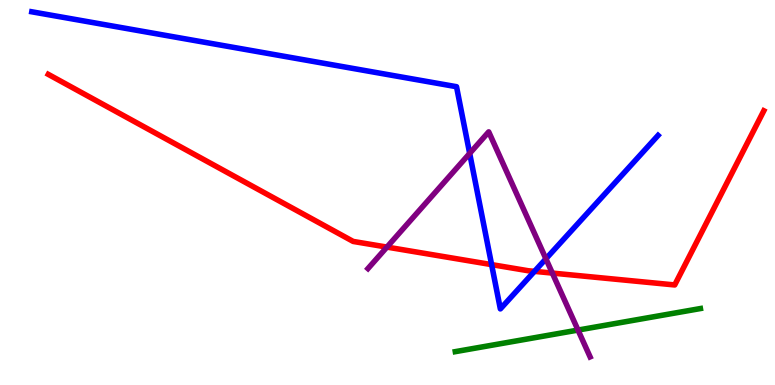[{'lines': ['blue', 'red'], 'intersections': [{'x': 6.34, 'y': 3.13}, {'x': 6.9, 'y': 2.95}]}, {'lines': ['green', 'red'], 'intersections': []}, {'lines': ['purple', 'red'], 'intersections': [{'x': 4.99, 'y': 3.58}, {'x': 7.13, 'y': 2.91}]}, {'lines': ['blue', 'green'], 'intersections': []}, {'lines': ['blue', 'purple'], 'intersections': [{'x': 6.06, 'y': 6.02}, {'x': 7.04, 'y': 3.28}]}, {'lines': ['green', 'purple'], 'intersections': [{'x': 7.46, 'y': 1.43}]}]